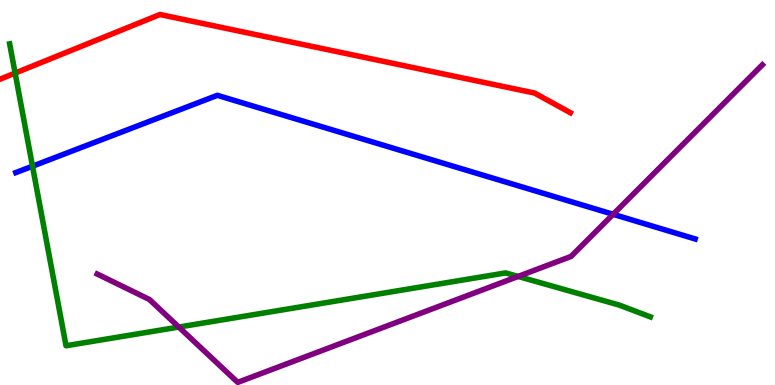[{'lines': ['blue', 'red'], 'intersections': []}, {'lines': ['green', 'red'], 'intersections': [{'x': 0.195, 'y': 8.1}]}, {'lines': ['purple', 'red'], 'intersections': []}, {'lines': ['blue', 'green'], 'intersections': [{'x': 0.419, 'y': 5.68}]}, {'lines': ['blue', 'purple'], 'intersections': [{'x': 7.91, 'y': 4.43}]}, {'lines': ['green', 'purple'], 'intersections': [{'x': 2.31, 'y': 1.5}, {'x': 6.68, 'y': 2.82}]}]